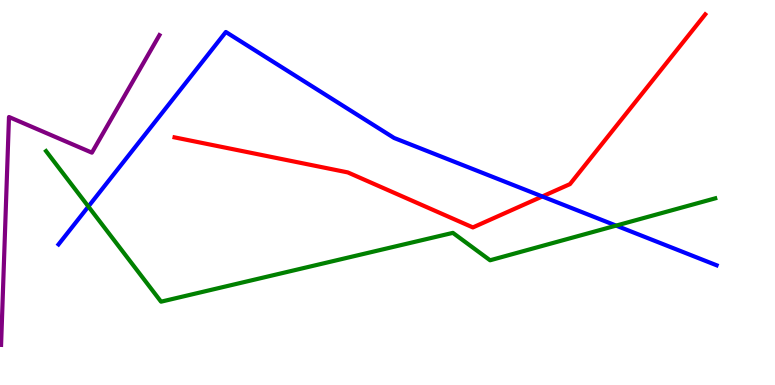[{'lines': ['blue', 'red'], 'intersections': [{'x': 7.0, 'y': 4.9}]}, {'lines': ['green', 'red'], 'intersections': []}, {'lines': ['purple', 'red'], 'intersections': []}, {'lines': ['blue', 'green'], 'intersections': [{'x': 1.14, 'y': 4.64}, {'x': 7.95, 'y': 4.14}]}, {'lines': ['blue', 'purple'], 'intersections': []}, {'lines': ['green', 'purple'], 'intersections': []}]